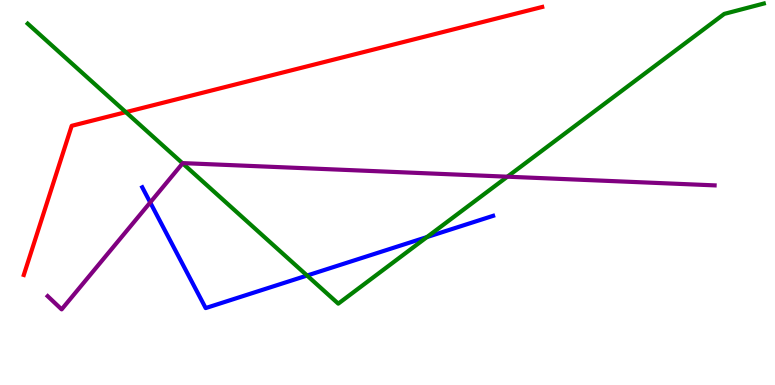[{'lines': ['blue', 'red'], 'intersections': []}, {'lines': ['green', 'red'], 'intersections': [{'x': 1.62, 'y': 7.09}]}, {'lines': ['purple', 'red'], 'intersections': []}, {'lines': ['blue', 'green'], 'intersections': [{'x': 3.96, 'y': 2.84}, {'x': 5.51, 'y': 3.84}]}, {'lines': ['blue', 'purple'], 'intersections': [{'x': 1.94, 'y': 4.74}]}, {'lines': ['green', 'purple'], 'intersections': [{'x': 2.36, 'y': 5.76}, {'x': 6.55, 'y': 5.41}]}]